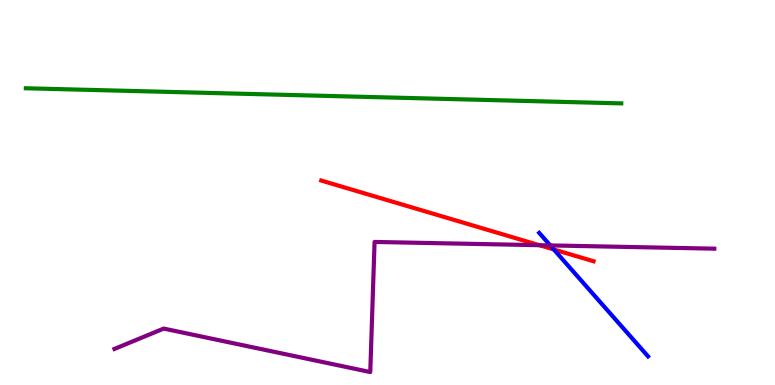[{'lines': ['blue', 'red'], 'intersections': [{'x': 7.15, 'y': 3.52}]}, {'lines': ['green', 'red'], 'intersections': []}, {'lines': ['purple', 'red'], 'intersections': [{'x': 6.96, 'y': 3.63}]}, {'lines': ['blue', 'green'], 'intersections': []}, {'lines': ['blue', 'purple'], 'intersections': [{'x': 7.1, 'y': 3.63}]}, {'lines': ['green', 'purple'], 'intersections': []}]